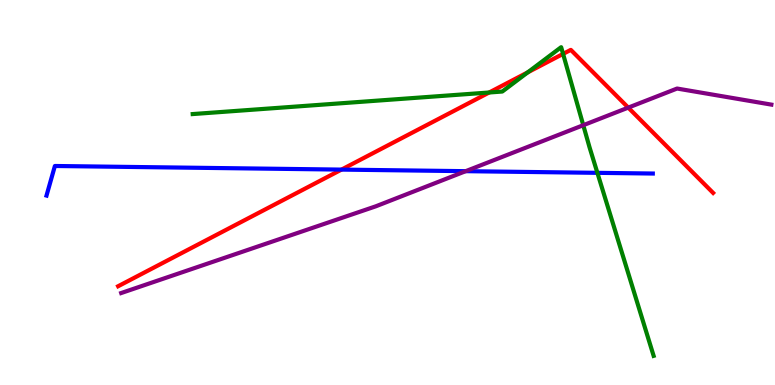[{'lines': ['blue', 'red'], 'intersections': [{'x': 4.41, 'y': 5.59}]}, {'lines': ['green', 'red'], 'intersections': [{'x': 6.31, 'y': 7.6}, {'x': 6.81, 'y': 8.12}, {'x': 7.27, 'y': 8.6}]}, {'lines': ['purple', 'red'], 'intersections': [{'x': 8.11, 'y': 7.2}]}, {'lines': ['blue', 'green'], 'intersections': [{'x': 7.71, 'y': 5.51}]}, {'lines': ['blue', 'purple'], 'intersections': [{'x': 6.01, 'y': 5.55}]}, {'lines': ['green', 'purple'], 'intersections': [{'x': 7.53, 'y': 6.75}]}]